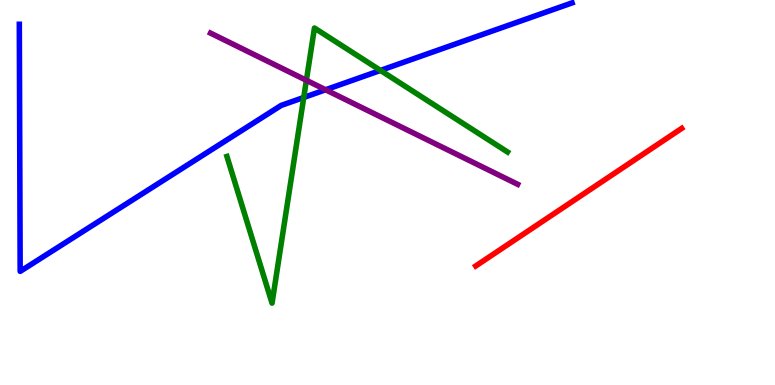[{'lines': ['blue', 'red'], 'intersections': []}, {'lines': ['green', 'red'], 'intersections': []}, {'lines': ['purple', 'red'], 'intersections': []}, {'lines': ['blue', 'green'], 'intersections': [{'x': 3.92, 'y': 7.47}, {'x': 4.91, 'y': 8.17}]}, {'lines': ['blue', 'purple'], 'intersections': [{'x': 4.2, 'y': 7.67}]}, {'lines': ['green', 'purple'], 'intersections': [{'x': 3.95, 'y': 7.91}]}]